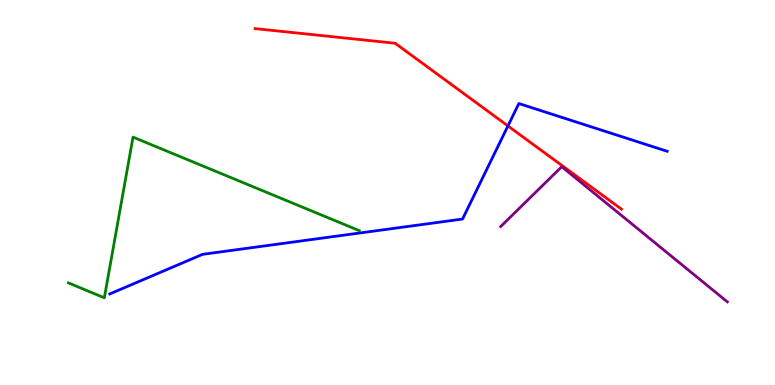[{'lines': ['blue', 'red'], 'intersections': [{'x': 6.55, 'y': 6.73}]}, {'lines': ['green', 'red'], 'intersections': []}, {'lines': ['purple', 'red'], 'intersections': []}, {'lines': ['blue', 'green'], 'intersections': []}, {'lines': ['blue', 'purple'], 'intersections': []}, {'lines': ['green', 'purple'], 'intersections': []}]